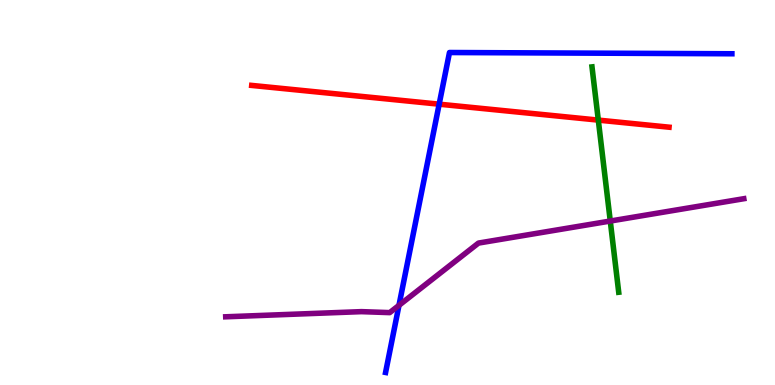[{'lines': ['blue', 'red'], 'intersections': [{'x': 5.67, 'y': 7.29}]}, {'lines': ['green', 'red'], 'intersections': [{'x': 7.72, 'y': 6.88}]}, {'lines': ['purple', 'red'], 'intersections': []}, {'lines': ['blue', 'green'], 'intersections': []}, {'lines': ['blue', 'purple'], 'intersections': [{'x': 5.15, 'y': 2.07}]}, {'lines': ['green', 'purple'], 'intersections': [{'x': 7.87, 'y': 4.26}]}]